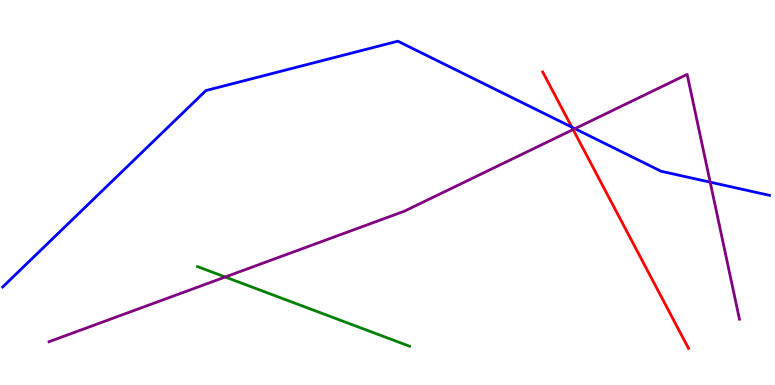[{'lines': ['blue', 'red'], 'intersections': [{'x': 7.38, 'y': 6.7}]}, {'lines': ['green', 'red'], 'intersections': []}, {'lines': ['purple', 'red'], 'intersections': [{'x': 7.39, 'y': 6.63}]}, {'lines': ['blue', 'green'], 'intersections': []}, {'lines': ['blue', 'purple'], 'intersections': [{'x': 7.42, 'y': 6.66}, {'x': 9.16, 'y': 5.27}]}, {'lines': ['green', 'purple'], 'intersections': [{'x': 2.91, 'y': 2.81}]}]